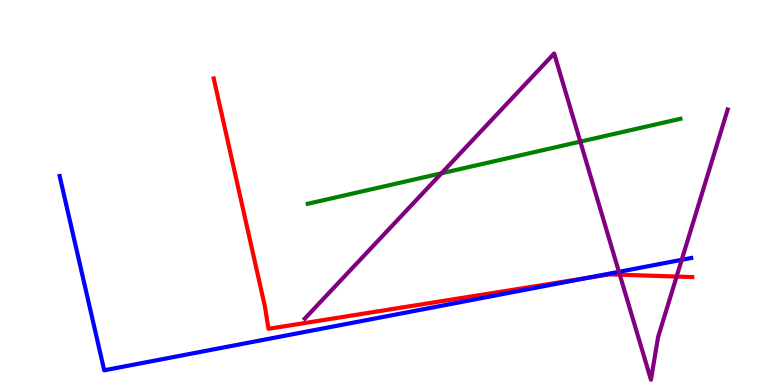[{'lines': ['blue', 'red'], 'intersections': [{'x': 7.56, 'y': 2.78}]}, {'lines': ['green', 'red'], 'intersections': []}, {'lines': ['purple', 'red'], 'intersections': [{'x': 8.0, 'y': 2.86}, {'x': 8.73, 'y': 2.82}]}, {'lines': ['blue', 'green'], 'intersections': []}, {'lines': ['blue', 'purple'], 'intersections': [{'x': 7.99, 'y': 2.94}, {'x': 8.8, 'y': 3.25}]}, {'lines': ['green', 'purple'], 'intersections': [{'x': 5.7, 'y': 5.5}, {'x': 7.49, 'y': 6.32}]}]